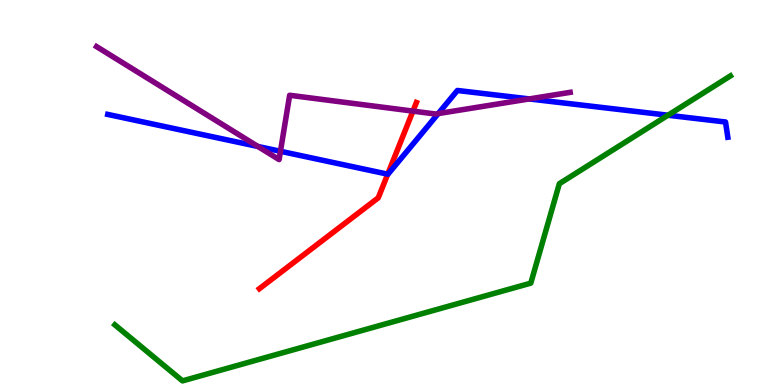[{'lines': ['blue', 'red'], 'intersections': [{'x': 5.0, 'y': 5.48}]}, {'lines': ['green', 'red'], 'intersections': []}, {'lines': ['purple', 'red'], 'intersections': [{'x': 5.33, 'y': 7.11}]}, {'lines': ['blue', 'green'], 'intersections': [{'x': 8.62, 'y': 7.01}]}, {'lines': ['blue', 'purple'], 'intersections': [{'x': 3.33, 'y': 6.2}, {'x': 3.62, 'y': 6.07}, {'x': 5.65, 'y': 7.05}, {'x': 6.83, 'y': 7.43}]}, {'lines': ['green', 'purple'], 'intersections': []}]